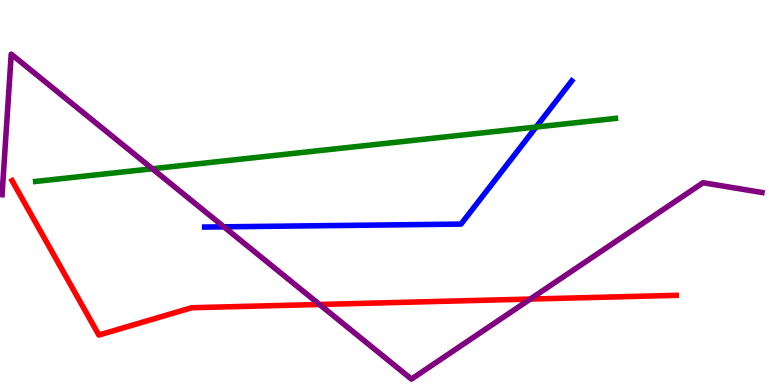[{'lines': ['blue', 'red'], 'intersections': []}, {'lines': ['green', 'red'], 'intersections': []}, {'lines': ['purple', 'red'], 'intersections': [{'x': 4.12, 'y': 2.09}, {'x': 6.84, 'y': 2.23}]}, {'lines': ['blue', 'green'], 'intersections': [{'x': 6.92, 'y': 6.7}]}, {'lines': ['blue', 'purple'], 'intersections': [{'x': 2.89, 'y': 4.11}]}, {'lines': ['green', 'purple'], 'intersections': [{'x': 1.97, 'y': 5.62}]}]